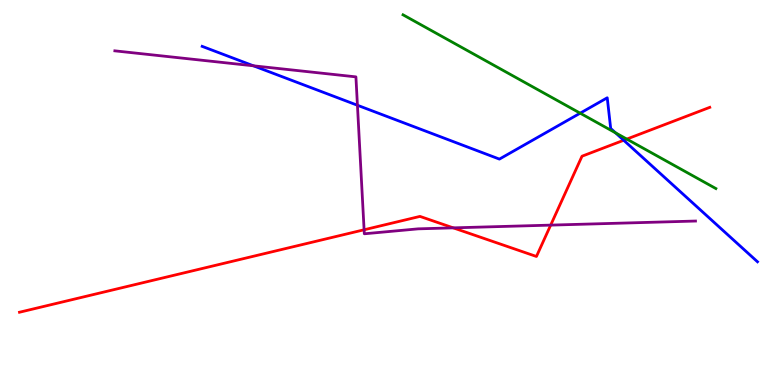[{'lines': ['blue', 'red'], 'intersections': [{'x': 8.05, 'y': 6.36}]}, {'lines': ['green', 'red'], 'intersections': [{'x': 8.09, 'y': 6.39}]}, {'lines': ['purple', 'red'], 'intersections': [{'x': 4.7, 'y': 4.03}, {'x': 5.85, 'y': 4.08}, {'x': 7.11, 'y': 4.15}]}, {'lines': ['blue', 'green'], 'intersections': [{'x': 7.49, 'y': 7.06}, {'x': 7.94, 'y': 6.55}]}, {'lines': ['blue', 'purple'], 'intersections': [{'x': 3.27, 'y': 8.29}, {'x': 4.61, 'y': 7.27}]}, {'lines': ['green', 'purple'], 'intersections': []}]